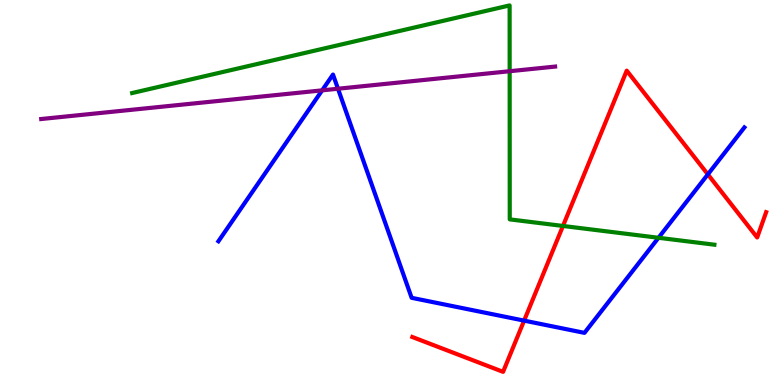[{'lines': ['blue', 'red'], 'intersections': [{'x': 6.76, 'y': 1.67}, {'x': 9.13, 'y': 5.47}]}, {'lines': ['green', 'red'], 'intersections': [{'x': 7.26, 'y': 4.13}]}, {'lines': ['purple', 'red'], 'intersections': []}, {'lines': ['blue', 'green'], 'intersections': [{'x': 8.5, 'y': 3.82}]}, {'lines': ['blue', 'purple'], 'intersections': [{'x': 4.16, 'y': 7.65}, {'x': 4.36, 'y': 7.7}]}, {'lines': ['green', 'purple'], 'intersections': [{'x': 6.58, 'y': 8.15}]}]